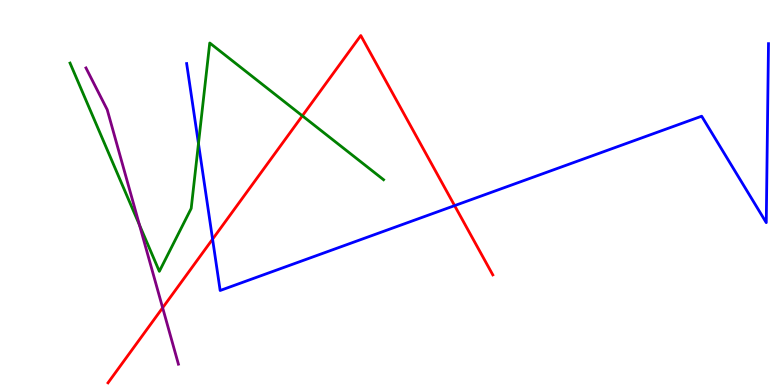[{'lines': ['blue', 'red'], 'intersections': [{'x': 2.74, 'y': 3.79}, {'x': 5.87, 'y': 4.66}]}, {'lines': ['green', 'red'], 'intersections': [{'x': 3.9, 'y': 6.99}]}, {'lines': ['purple', 'red'], 'intersections': [{'x': 2.1, 'y': 2.01}]}, {'lines': ['blue', 'green'], 'intersections': [{'x': 2.56, 'y': 6.27}]}, {'lines': ['blue', 'purple'], 'intersections': []}, {'lines': ['green', 'purple'], 'intersections': [{'x': 1.8, 'y': 4.15}]}]